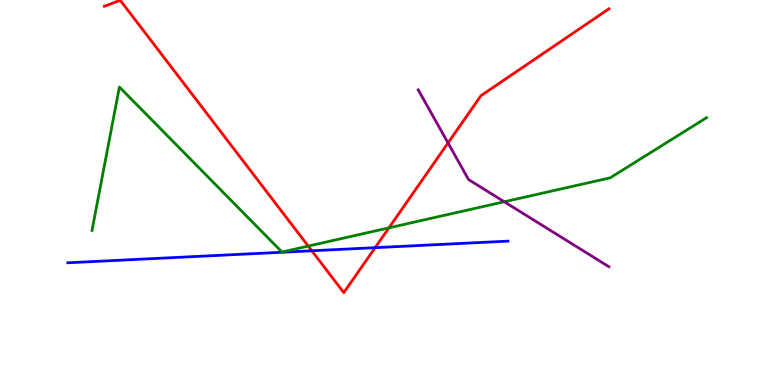[{'lines': ['blue', 'red'], 'intersections': [{'x': 4.02, 'y': 3.49}, {'x': 4.84, 'y': 3.57}]}, {'lines': ['green', 'red'], 'intersections': [{'x': 3.98, 'y': 3.61}, {'x': 5.02, 'y': 4.08}]}, {'lines': ['purple', 'red'], 'intersections': [{'x': 5.78, 'y': 6.29}]}, {'lines': ['blue', 'green'], 'intersections': []}, {'lines': ['blue', 'purple'], 'intersections': []}, {'lines': ['green', 'purple'], 'intersections': [{'x': 6.51, 'y': 4.76}]}]